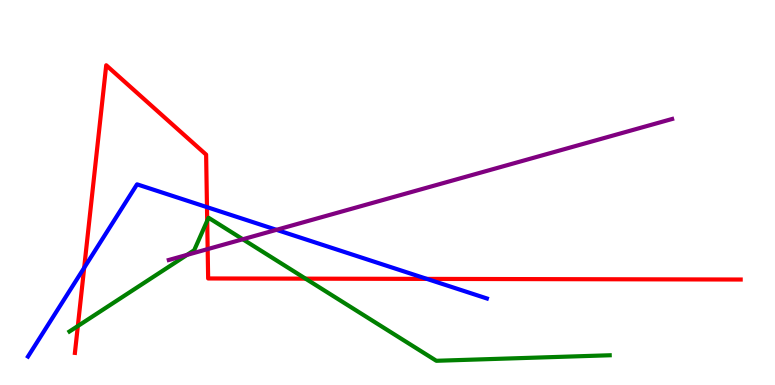[{'lines': ['blue', 'red'], 'intersections': [{'x': 1.09, 'y': 3.04}, {'x': 2.67, 'y': 4.62}, {'x': 5.51, 'y': 2.76}]}, {'lines': ['green', 'red'], 'intersections': [{'x': 1.0, 'y': 1.53}, {'x': 2.67, 'y': 4.27}, {'x': 3.94, 'y': 2.76}]}, {'lines': ['purple', 'red'], 'intersections': [{'x': 2.68, 'y': 3.53}]}, {'lines': ['blue', 'green'], 'intersections': []}, {'lines': ['blue', 'purple'], 'intersections': [{'x': 3.57, 'y': 4.03}]}, {'lines': ['green', 'purple'], 'intersections': [{'x': 2.41, 'y': 3.38}, {'x': 3.13, 'y': 3.79}]}]